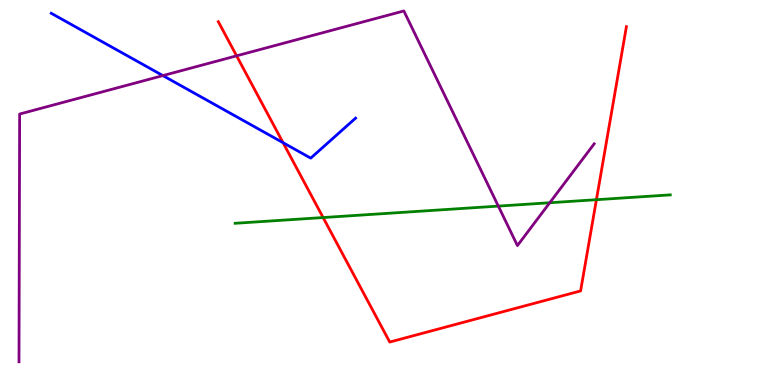[{'lines': ['blue', 'red'], 'intersections': [{'x': 3.65, 'y': 6.29}]}, {'lines': ['green', 'red'], 'intersections': [{'x': 4.17, 'y': 4.35}, {'x': 7.7, 'y': 4.81}]}, {'lines': ['purple', 'red'], 'intersections': [{'x': 3.05, 'y': 8.55}]}, {'lines': ['blue', 'green'], 'intersections': []}, {'lines': ['blue', 'purple'], 'intersections': [{'x': 2.1, 'y': 8.04}]}, {'lines': ['green', 'purple'], 'intersections': [{'x': 6.43, 'y': 4.65}, {'x': 7.09, 'y': 4.73}]}]